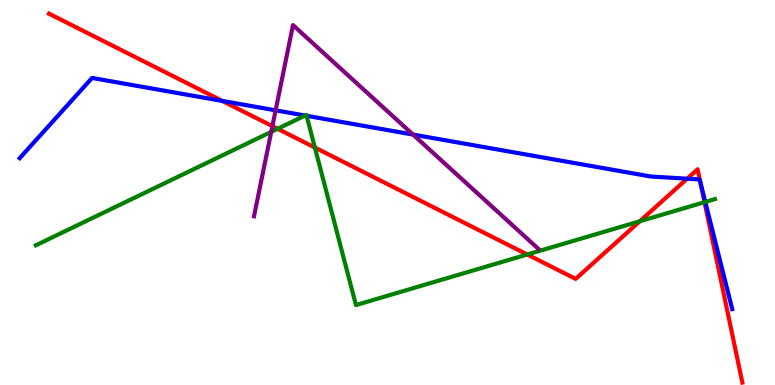[{'lines': ['blue', 'red'], 'intersections': [{'x': 2.87, 'y': 7.38}, {'x': 8.87, 'y': 5.36}, {'x': 9.04, 'y': 5.25}]}, {'lines': ['green', 'red'], 'intersections': [{'x': 3.58, 'y': 6.65}, {'x': 4.06, 'y': 6.17}, {'x': 6.8, 'y': 3.39}, {'x': 8.26, 'y': 4.25}, {'x': 9.09, 'y': 4.75}]}, {'lines': ['purple', 'red'], 'intersections': [{'x': 3.51, 'y': 6.72}]}, {'lines': ['blue', 'green'], 'intersections': [{'x': 3.94, 'y': 7.0}, {'x': 3.96, 'y': 6.99}, {'x': 9.1, 'y': 4.75}]}, {'lines': ['blue', 'purple'], 'intersections': [{'x': 3.56, 'y': 7.13}, {'x': 5.33, 'y': 6.5}]}, {'lines': ['green', 'purple'], 'intersections': [{'x': 3.5, 'y': 6.58}]}]